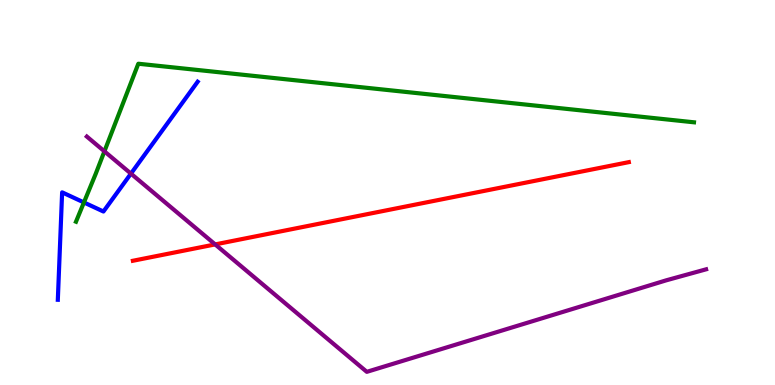[{'lines': ['blue', 'red'], 'intersections': []}, {'lines': ['green', 'red'], 'intersections': []}, {'lines': ['purple', 'red'], 'intersections': [{'x': 2.78, 'y': 3.65}]}, {'lines': ['blue', 'green'], 'intersections': [{'x': 1.08, 'y': 4.74}]}, {'lines': ['blue', 'purple'], 'intersections': [{'x': 1.69, 'y': 5.49}]}, {'lines': ['green', 'purple'], 'intersections': [{'x': 1.35, 'y': 6.07}]}]